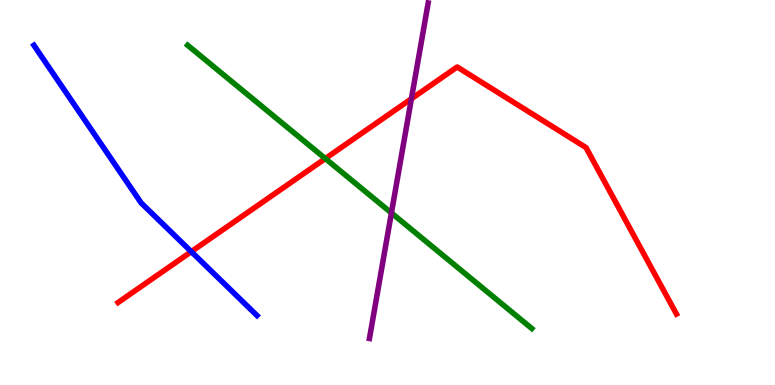[{'lines': ['blue', 'red'], 'intersections': [{'x': 2.47, 'y': 3.46}]}, {'lines': ['green', 'red'], 'intersections': [{'x': 4.2, 'y': 5.88}]}, {'lines': ['purple', 'red'], 'intersections': [{'x': 5.31, 'y': 7.43}]}, {'lines': ['blue', 'green'], 'intersections': []}, {'lines': ['blue', 'purple'], 'intersections': []}, {'lines': ['green', 'purple'], 'intersections': [{'x': 5.05, 'y': 4.47}]}]